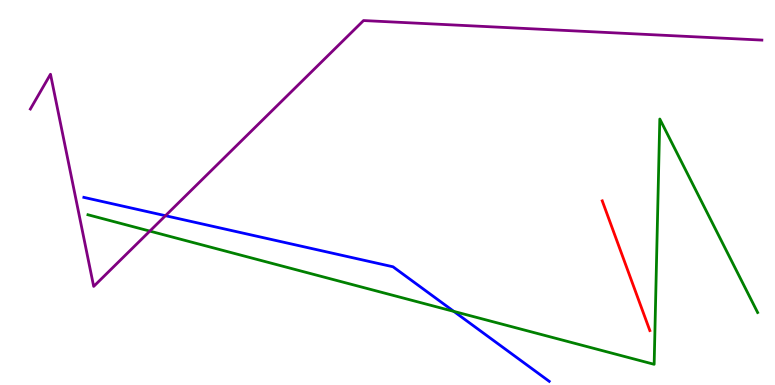[{'lines': ['blue', 'red'], 'intersections': []}, {'lines': ['green', 'red'], 'intersections': []}, {'lines': ['purple', 'red'], 'intersections': []}, {'lines': ['blue', 'green'], 'intersections': [{'x': 5.86, 'y': 1.91}]}, {'lines': ['blue', 'purple'], 'intersections': [{'x': 2.13, 'y': 4.4}]}, {'lines': ['green', 'purple'], 'intersections': [{'x': 1.93, 'y': 4.0}]}]